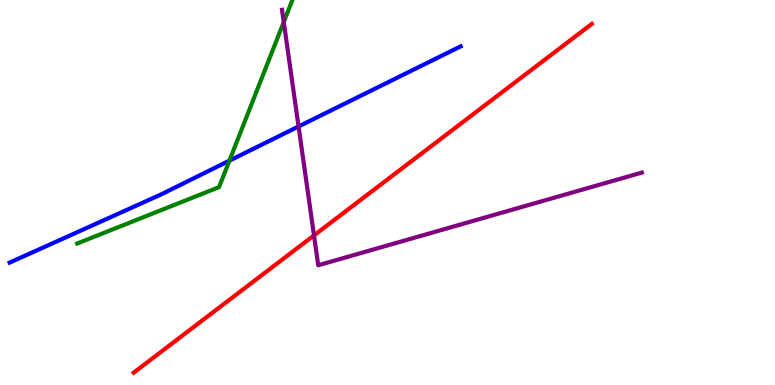[{'lines': ['blue', 'red'], 'intersections': []}, {'lines': ['green', 'red'], 'intersections': []}, {'lines': ['purple', 'red'], 'intersections': [{'x': 4.05, 'y': 3.89}]}, {'lines': ['blue', 'green'], 'intersections': [{'x': 2.96, 'y': 5.83}]}, {'lines': ['blue', 'purple'], 'intersections': [{'x': 3.85, 'y': 6.71}]}, {'lines': ['green', 'purple'], 'intersections': [{'x': 3.66, 'y': 9.43}]}]